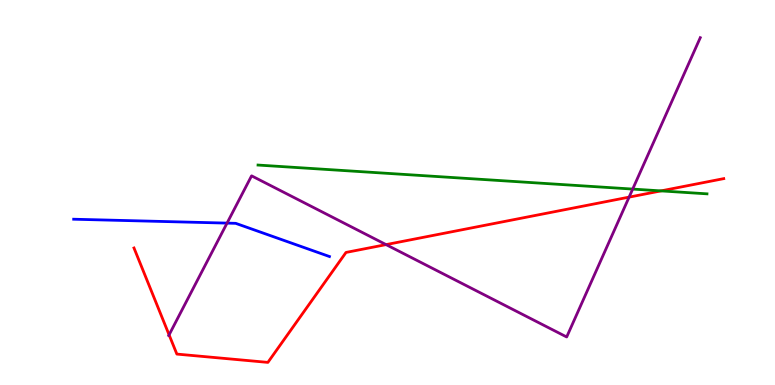[{'lines': ['blue', 'red'], 'intersections': []}, {'lines': ['green', 'red'], 'intersections': [{'x': 8.53, 'y': 5.04}]}, {'lines': ['purple', 'red'], 'intersections': [{'x': 2.18, 'y': 1.3}, {'x': 4.98, 'y': 3.65}, {'x': 8.12, 'y': 4.88}]}, {'lines': ['blue', 'green'], 'intersections': []}, {'lines': ['blue', 'purple'], 'intersections': [{'x': 2.93, 'y': 4.2}]}, {'lines': ['green', 'purple'], 'intersections': [{'x': 8.16, 'y': 5.09}]}]